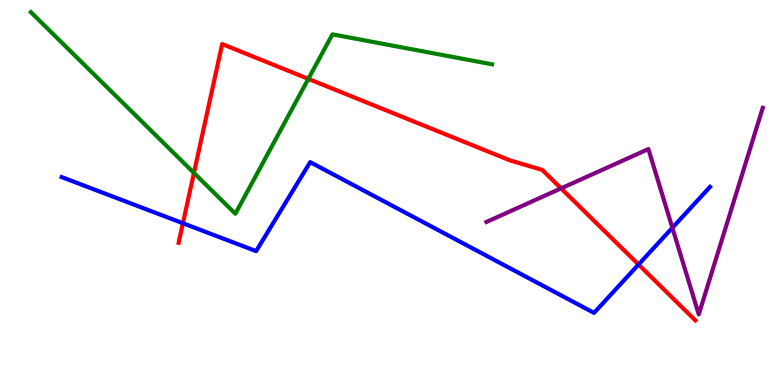[{'lines': ['blue', 'red'], 'intersections': [{'x': 2.36, 'y': 4.2}, {'x': 8.24, 'y': 3.13}]}, {'lines': ['green', 'red'], 'intersections': [{'x': 2.5, 'y': 5.51}, {'x': 3.98, 'y': 7.95}]}, {'lines': ['purple', 'red'], 'intersections': [{'x': 7.24, 'y': 5.11}]}, {'lines': ['blue', 'green'], 'intersections': []}, {'lines': ['blue', 'purple'], 'intersections': [{'x': 8.68, 'y': 4.08}]}, {'lines': ['green', 'purple'], 'intersections': []}]